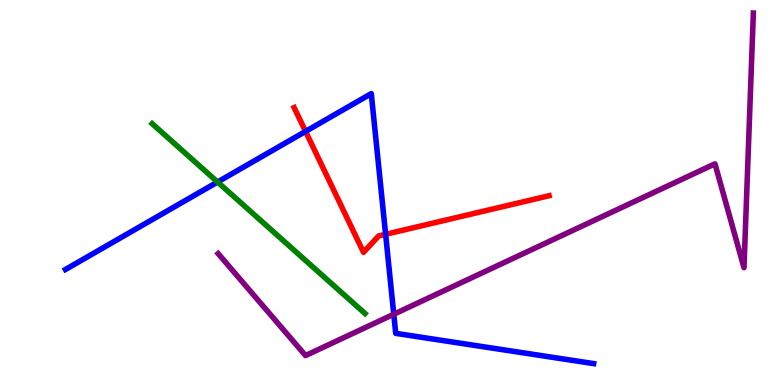[{'lines': ['blue', 'red'], 'intersections': [{'x': 3.94, 'y': 6.59}, {'x': 4.98, 'y': 3.91}]}, {'lines': ['green', 'red'], 'intersections': []}, {'lines': ['purple', 'red'], 'intersections': []}, {'lines': ['blue', 'green'], 'intersections': [{'x': 2.81, 'y': 5.27}]}, {'lines': ['blue', 'purple'], 'intersections': [{'x': 5.08, 'y': 1.84}]}, {'lines': ['green', 'purple'], 'intersections': []}]